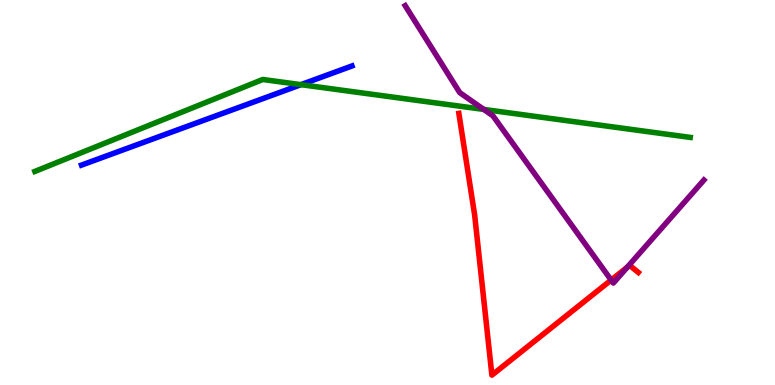[{'lines': ['blue', 'red'], 'intersections': []}, {'lines': ['green', 'red'], 'intersections': []}, {'lines': ['purple', 'red'], 'intersections': [{'x': 7.89, 'y': 2.73}, {'x': 8.09, 'y': 3.06}]}, {'lines': ['blue', 'green'], 'intersections': [{'x': 3.88, 'y': 7.8}]}, {'lines': ['blue', 'purple'], 'intersections': []}, {'lines': ['green', 'purple'], 'intersections': [{'x': 6.24, 'y': 7.16}]}]